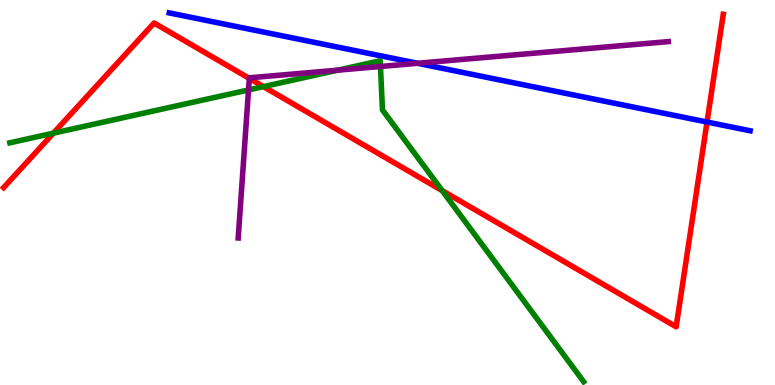[{'lines': ['blue', 'red'], 'intersections': [{'x': 9.12, 'y': 6.83}]}, {'lines': ['green', 'red'], 'intersections': [{'x': 0.689, 'y': 6.54}, {'x': 3.4, 'y': 7.75}, {'x': 5.71, 'y': 5.05}]}, {'lines': ['purple', 'red'], 'intersections': [{'x': 3.22, 'y': 7.96}]}, {'lines': ['blue', 'green'], 'intersections': []}, {'lines': ['blue', 'purple'], 'intersections': [{'x': 5.39, 'y': 8.36}]}, {'lines': ['green', 'purple'], 'intersections': [{'x': 3.21, 'y': 7.66}, {'x': 4.36, 'y': 8.18}, {'x': 4.91, 'y': 8.27}]}]